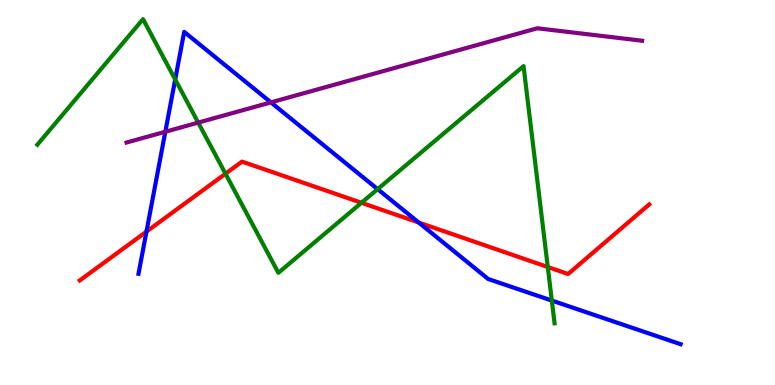[{'lines': ['blue', 'red'], 'intersections': [{'x': 1.89, 'y': 3.98}, {'x': 5.4, 'y': 4.22}]}, {'lines': ['green', 'red'], 'intersections': [{'x': 2.91, 'y': 5.49}, {'x': 4.66, 'y': 4.73}, {'x': 7.07, 'y': 3.06}]}, {'lines': ['purple', 'red'], 'intersections': []}, {'lines': ['blue', 'green'], 'intersections': [{'x': 2.26, 'y': 7.94}, {'x': 4.87, 'y': 5.09}, {'x': 7.12, 'y': 2.19}]}, {'lines': ['blue', 'purple'], 'intersections': [{'x': 2.13, 'y': 6.58}, {'x': 3.5, 'y': 7.34}]}, {'lines': ['green', 'purple'], 'intersections': [{'x': 2.56, 'y': 6.82}]}]